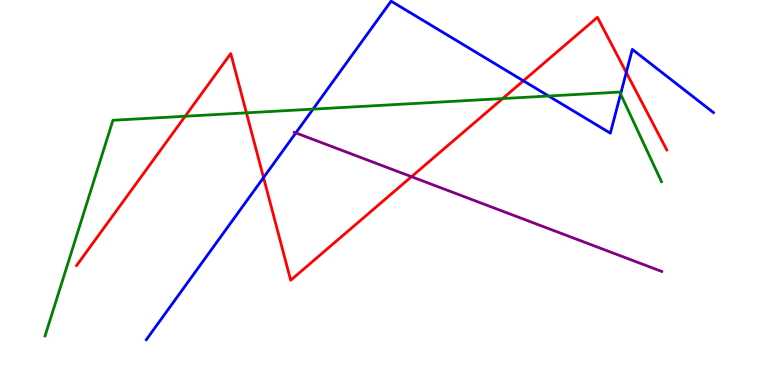[{'lines': ['blue', 'red'], 'intersections': [{'x': 3.4, 'y': 5.39}, {'x': 6.75, 'y': 7.9}, {'x': 8.08, 'y': 8.12}]}, {'lines': ['green', 'red'], 'intersections': [{'x': 2.39, 'y': 6.98}, {'x': 3.18, 'y': 7.07}, {'x': 6.49, 'y': 7.44}]}, {'lines': ['purple', 'red'], 'intersections': [{'x': 5.31, 'y': 5.41}]}, {'lines': ['blue', 'green'], 'intersections': [{'x': 4.04, 'y': 7.17}, {'x': 7.08, 'y': 7.51}, {'x': 8.01, 'y': 7.56}]}, {'lines': ['blue', 'purple'], 'intersections': [{'x': 3.82, 'y': 6.55}]}, {'lines': ['green', 'purple'], 'intersections': []}]